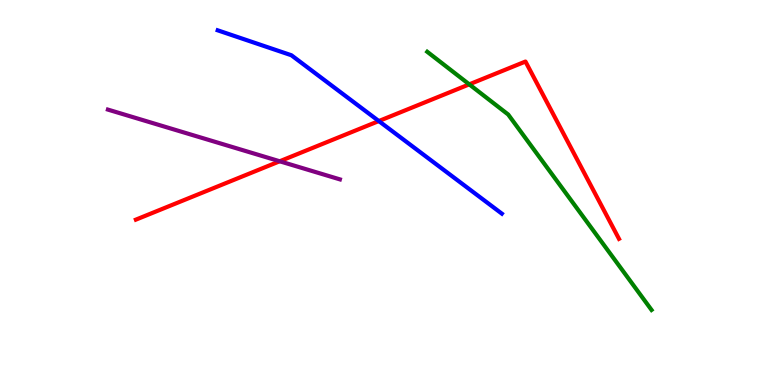[{'lines': ['blue', 'red'], 'intersections': [{'x': 4.89, 'y': 6.86}]}, {'lines': ['green', 'red'], 'intersections': [{'x': 6.06, 'y': 7.81}]}, {'lines': ['purple', 'red'], 'intersections': [{'x': 3.61, 'y': 5.81}]}, {'lines': ['blue', 'green'], 'intersections': []}, {'lines': ['blue', 'purple'], 'intersections': []}, {'lines': ['green', 'purple'], 'intersections': []}]